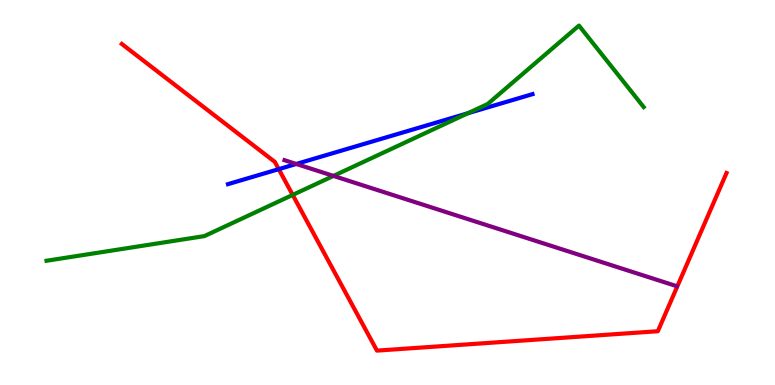[{'lines': ['blue', 'red'], 'intersections': [{'x': 3.6, 'y': 5.61}]}, {'lines': ['green', 'red'], 'intersections': [{'x': 3.78, 'y': 4.94}]}, {'lines': ['purple', 'red'], 'intersections': []}, {'lines': ['blue', 'green'], 'intersections': [{'x': 6.04, 'y': 7.06}]}, {'lines': ['blue', 'purple'], 'intersections': [{'x': 3.82, 'y': 5.74}]}, {'lines': ['green', 'purple'], 'intersections': [{'x': 4.3, 'y': 5.43}]}]